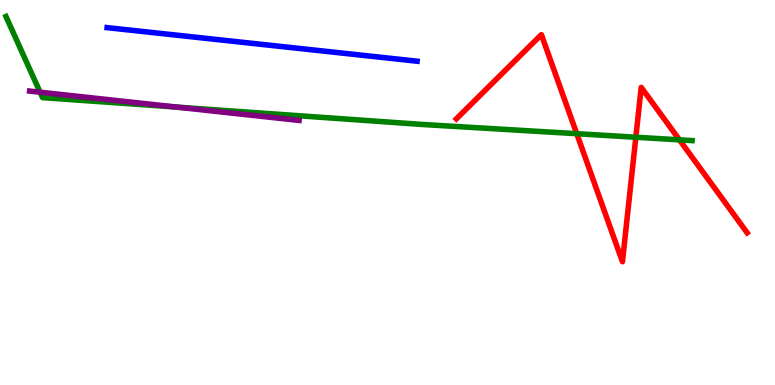[{'lines': ['blue', 'red'], 'intersections': []}, {'lines': ['green', 'red'], 'intersections': [{'x': 7.44, 'y': 6.53}, {'x': 8.2, 'y': 6.44}, {'x': 8.77, 'y': 6.37}]}, {'lines': ['purple', 'red'], 'intersections': []}, {'lines': ['blue', 'green'], 'intersections': []}, {'lines': ['blue', 'purple'], 'intersections': []}, {'lines': ['green', 'purple'], 'intersections': [{'x': 0.518, 'y': 7.6}, {'x': 2.28, 'y': 7.22}]}]